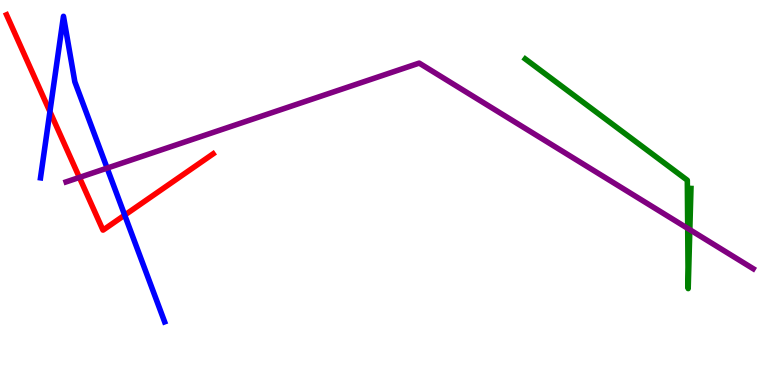[{'lines': ['blue', 'red'], 'intersections': [{'x': 0.644, 'y': 7.1}, {'x': 1.61, 'y': 4.41}]}, {'lines': ['green', 'red'], 'intersections': []}, {'lines': ['purple', 'red'], 'intersections': [{'x': 1.02, 'y': 5.39}]}, {'lines': ['blue', 'green'], 'intersections': []}, {'lines': ['blue', 'purple'], 'intersections': [{'x': 1.38, 'y': 5.63}]}, {'lines': ['green', 'purple'], 'intersections': [{'x': 8.87, 'y': 4.07}, {'x': 8.9, 'y': 4.03}]}]